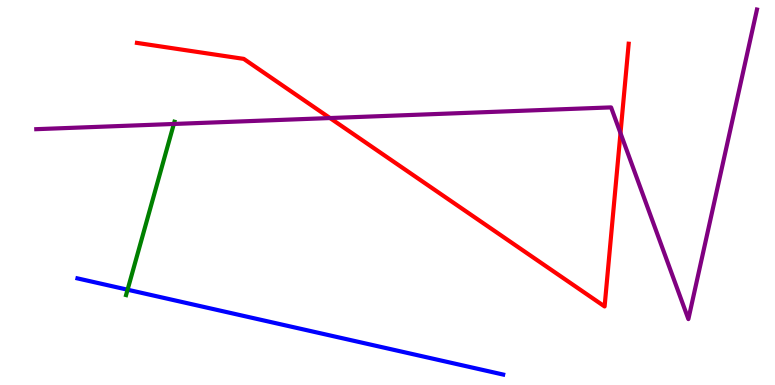[{'lines': ['blue', 'red'], 'intersections': []}, {'lines': ['green', 'red'], 'intersections': []}, {'lines': ['purple', 'red'], 'intersections': [{'x': 4.26, 'y': 6.93}, {'x': 8.01, 'y': 6.54}]}, {'lines': ['blue', 'green'], 'intersections': [{'x': 1.65, 'y': 2.48}]}, {'lines': ['blue', 'purple'], 'intersections': []}, {'lines': ['green', 'purple'], 'intersections': [{'x': 2.24, 'y': 6.78}]}]